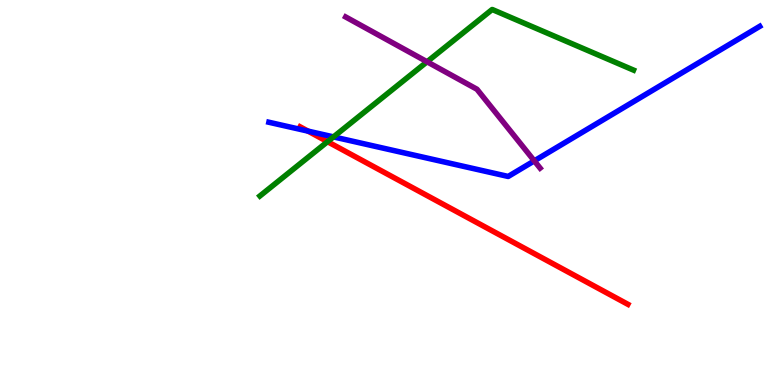[{'lines': ['blue', 'red'], 'intersections': [{'x': 3.97, 'y': 6.59}]}, {'lines': ['green', 'red'], 'intersections': [{'x': 4.23, 'y': 6.32}]}, {'lines': ['purple', 'red'], 'intersections': []}, {'lines': ['blue', 'green'], 'intersections': [{'x': 4.3, 'y': 6.44}]}, {'lines': ['blue', 'purple'], 'intersections': [{'x': 6.89, 'y': 5.82}]}, {'lines': ['green', 'purple'], 'intersections': [{'x': 5.51, 'y': 8.4}]}]